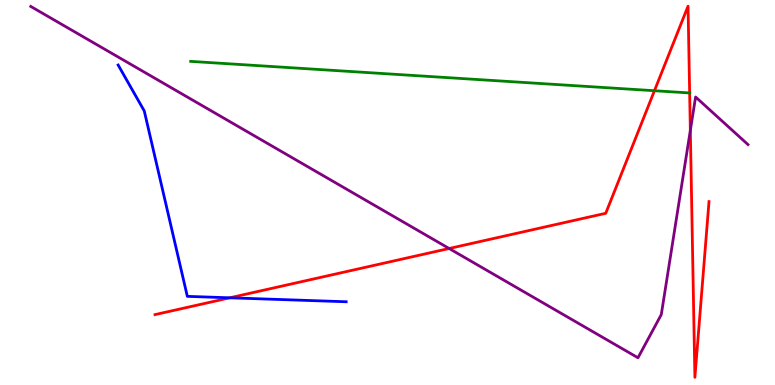[{'lines': ['blue', 'red'], 'intersections': [{'x': 2.96, 'y': 2.26}]}, {'lines': ['green', 'red'], 'intersections': [{'x': 8.44, 'y': 7.64}, {'x': 8.9, 'y': 7.59}]}, {'lines': ['purple', 'red'], 'intersections': [{'x': 5.8, 'y': 3.55}, {'x': 8.91, 'y': 6.61}]}, {'lines': ['blue', 'green'], 'intersections': []}, {'lines': ['blue', 'purple'], 'intersections': []}, {'lines': ['green', 'purple'], 'intersections': []}]